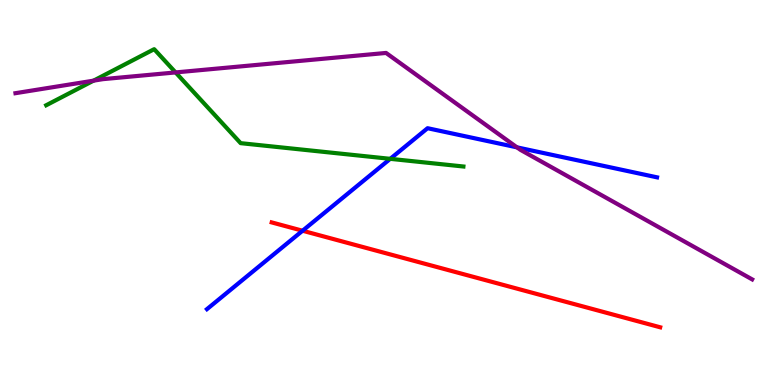[{'lines': ['blue', 'red'], 'intersections': [{'x': 3.9, 'y': 4.01}]}, {'lines': ['green', 'red'], 'intersections': []}, {'lines': ['purple', 'red'], 'intersections': []}, {'lines': ['blue', 'green'], 'intersections': [{'x': 5.04, 'y': 5.87}]}, {'lines': ['blue', 'purple'], 'intersections': [{'x': 6.67, 'y': 6.17}]}, {'lines': ['green', 'purple'], 'intersections': [{'x': 1.21, 'y': 7.9}, {'x': 2.27, 'y': 8.12}]}]